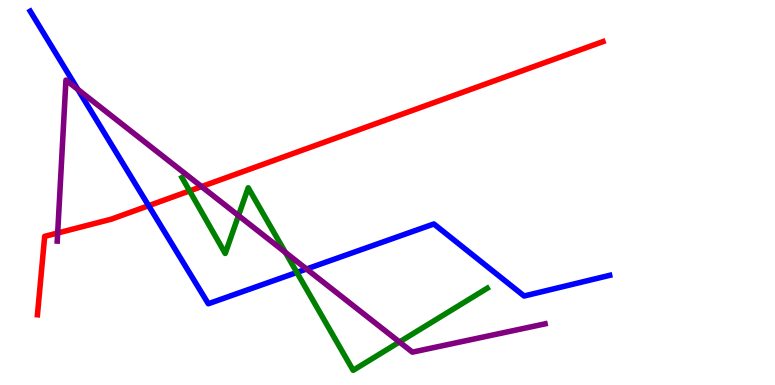[{'lines': ['blue', 'red'], 'intersections': [{'x': 1.92, 'y': 4.66}]}, {'lines': ['green', 'red'], 'intersections': [{'x': 2.45, 'y': 5.04}]}, {'lines': ['purple', 'red'], 'intersections': [{'x': 0.744, 'y': 3.95}, {'x': 2.6, 'y': 5.15}]}, {'lines': ['blue', 'green'], 'intersections': [{'x': 3.83, 'y': 2.92}]}, {'lines': ['blue', 'purple'], 'intersections': [{'x': 1.0, 'y': 7.68}, {'x': 3.96, 'y': 3.01}]}, {'lines': ['green', 'purple'], 'intersections': [{'x': 3.08, 'y': 4.4}, {'x': 3.68, 'y': 3.44}, {'x': 5.15, 'y': 1.12}]}]